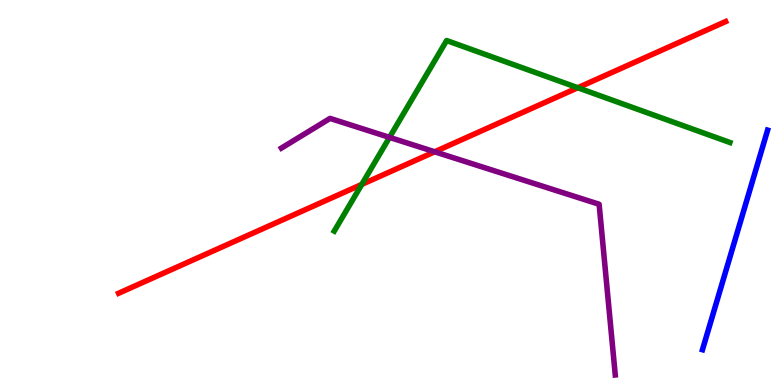[{'lines': ['blue', 'red'], 'intersections': []}, {'lines': ['green', 'red'], 'intersections': [{'x': 4.67, 'y': 5.21}, {'x': 7.46, 'y': 7.72}]}, {'lines': ['purple', 'red'], 'intersections': [{'x': 5.61, 'y': 6.06}]}, {'lines': ['blue', 'green'], 'intersections': []}, {'lines': ['blue', 'purple'], 'intersections': []}, {'lines': ['green', 'purple'], 'intersections': [{'x': 5.03, 'y': 6.43}]}]